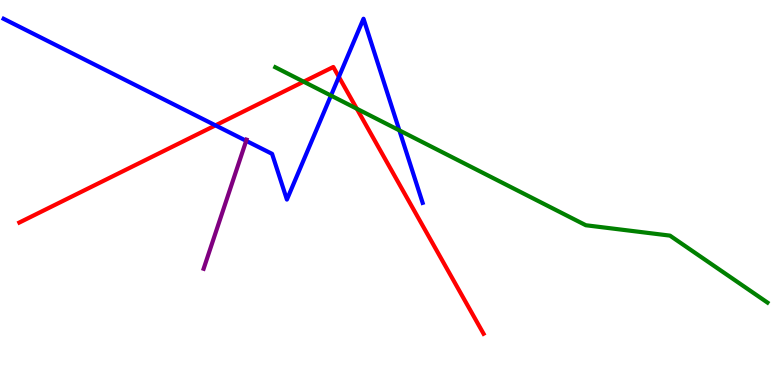[{'lines': ['blue', 'red'], 'intersections': [{'x': 2.78, 'y': 6.74}, {'x': 4.37, 'y': 8.0}]}, {'lines': ['green', 'red'], 'intersections': [{'x': 3.92, 'y': 7.88}, {'x': 4.6, 'y': 7.18}]}, {'lines': ['purple', 'red'], 'intersections': []}, {'lines': ['blue', 'green'], 'intersections': [{'x': 4.27, 'y': 7.52}, {'x': 5.15, 'y': 6.61}]}, {'lines': ['blue', 'purple'], 'intersections': [{'x': 3.18, 'y': 6.34}]}, {'lines': ['green', 'purple'], 'intersections': []}]